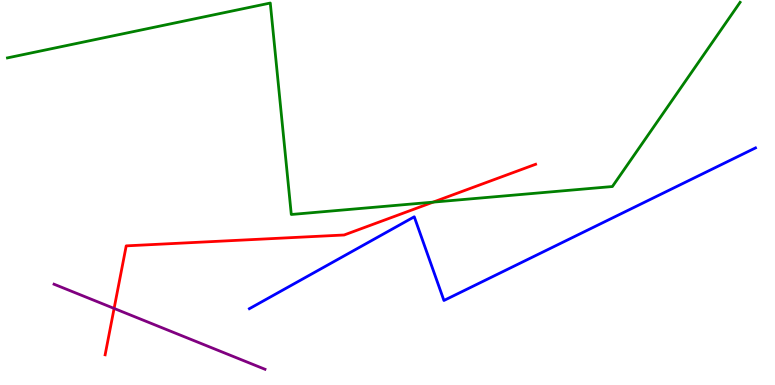[{'lines': ['blue', 'red'], 'intersections': []}, {'lines': ['green', 'red'], 'intersections': [{'x': 5.59, 'y': 4.75}]}, {'lines': ['purple', 'red'], 'intersections': [{'x': 1.47, 'y': 1.99}]}, {'lines': ['blue', 'green'], 'intersections': []}, {'lines': ['blue', 'purple'], 'intersections': []}, {'lines': ['green', 'purple'], 'intersections': []}]